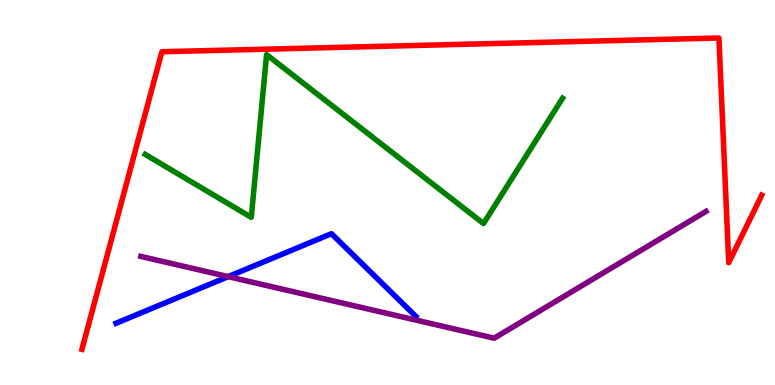[{'lines': ['blue', 'red'], 'intersections': []}, {'lines': ['green', 'red'], 'intersections': []}, {'lines': ['purple', 'red'], 'intersections': []}, {'lines': ['blue', 'green'], 'intersections': []}, {'lines': ['blue', 'purple'], 'intersections': [{'x': 2.94, 'y': 2.81}]}, {'lines': ['green', 'purple'], 'intersections': []}]